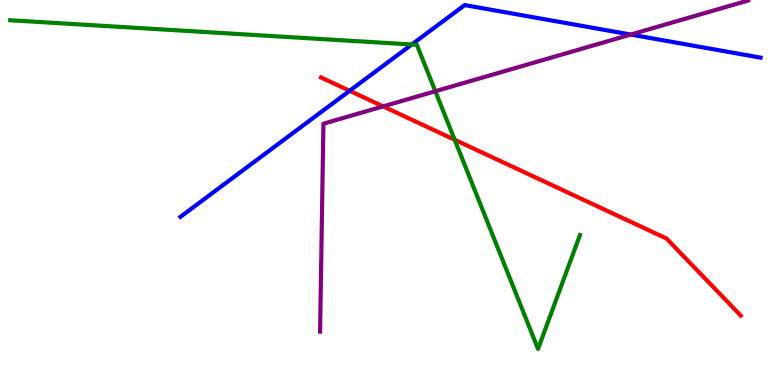[{'lines': ['blue', 'red'], 'intersections': [{'x': 4.51, 'y': 7.64}]}, {'lines': ['green', 'red'], 'intersections': [{'x': 5.87, 'y': 6.37}]}, {'lines': ['purple', 'red'], 'intersections': [{'x': 4.94, 'y': 7.24}]}, {'lines': ['blue', 'green'], 'intersections': [{'x': 5.31, 'y': 8.84}]}, {'lines': ['blue', 'purple'], 'intersections': [{'x': 8.14, 'y': 9.1}]}, {'lines': ['green', 'purple'], 'intersections': [{'x': 5.62, 'y': 7.63}]}]